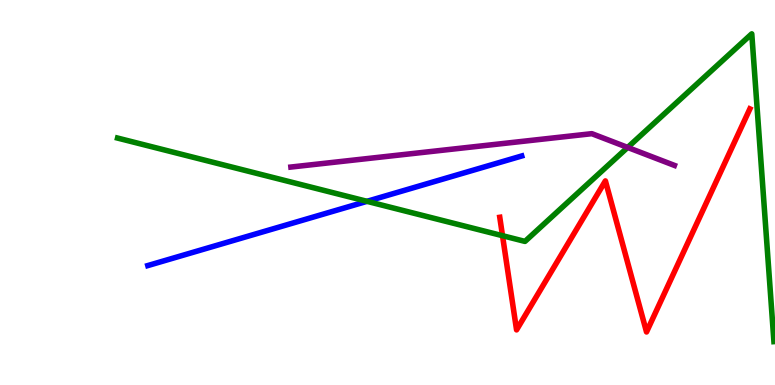[{'lines': ['blue', 'red'], 'intersections': []}, {'lines': ['green', 'red'], 'intersections': [{'x': 6.48, 'y': 3.88}]}, {'lines': ['purple', 'red'], 'intersections': []}, {'lines': ['blue', 'green'], 'intersections': [{'x': 4.74, 'y': 4.77}]}, {'lines': ['blue', 'purple'], 'intersections': []}, {'lines': ['green', 'purple'], 'intersections': [{'x': 8.1, 'y': 6.17}]}]